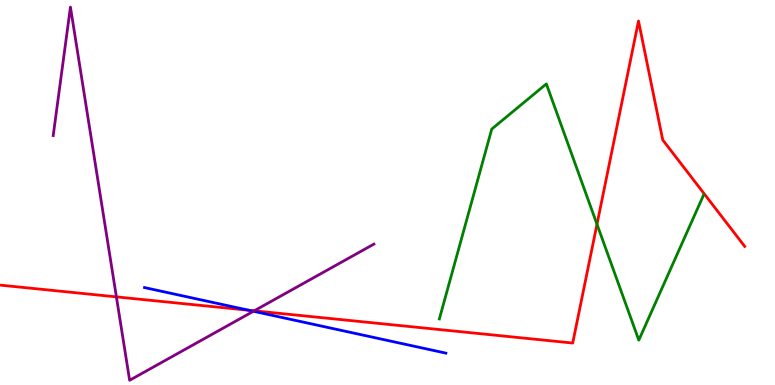[{'lines': ['blue', 'red'], 'intersections': [{'x': 3.21, 'y': 1.94}]}, {'lines': ['green', 'red'], 'intersections': [{'x': 7.7, 'y': 4.18}]}, {'lines': ['purple', 'red'], 'intersections': [{'x': 1.5, 'y': 2.29}, {'x': 3.28, 'y': 1.93}]}, {'lines': ['blue', 'green'], 'intersections': []}, {'lines': ['blue', 'purple'], 'intersections': [{'x': 3.27, 'y': 1.92}]}, {'lines': ['green', 'purple'], 'intersections': []}]